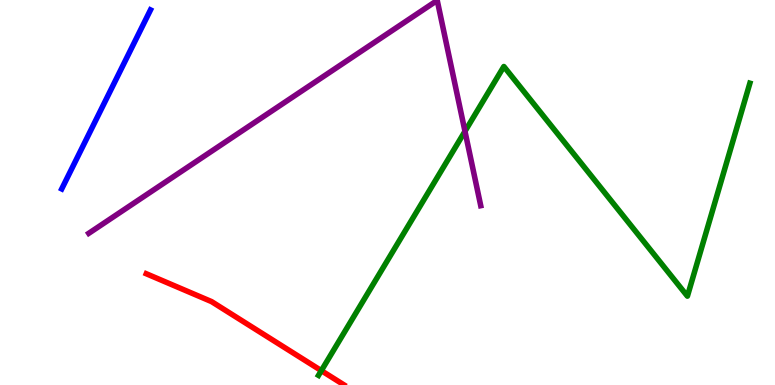[{'lines': ['blue', 'red'], 'intersections': []}, {'lines': ['green', 'red'], 'intersections': [{'x': 4.15, 'y': 0.373}]}, {'lines': ['purple', 'red'], 'intersections': []}, {'lines': ['blue', 'green'], 'intersections': []}, {'lines': ['blue', 'purple'], 'intersections': []}, {'lines': ['green', 'purple'], 'intersections': [{'x': 6.0, 'y': 6.59}]}]